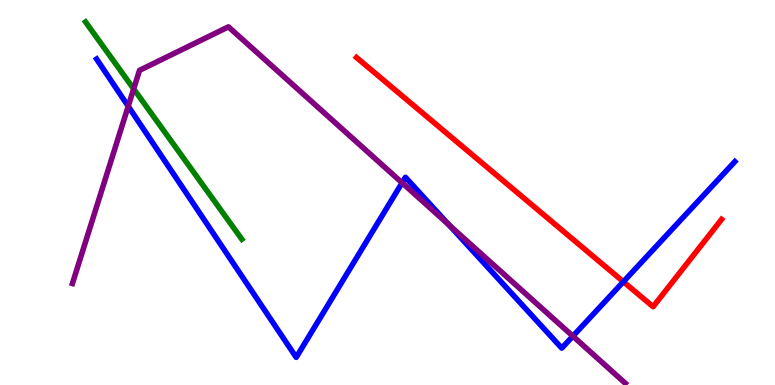[{'lines': ['blue', 'red'], 'intersections': [{'x': 8.04, 'y': 2.68}]}, {'lines': ['green', 'red'], 'intersections': []}, {'lines': ['purple', 'red'], 'intersections': []}, {'lines': ['blue', 'green'], 'intersections': []}, {'lines': ['blue', 'purple'], 'intersections': [{'x': 1.65, 'y': 7.24}, {'x': 5.19, 'y': 5.25}, {'x': 5.8, 'y': 4.15}, {'x': 7.39, 'y': 1.27}]}, {'lines': ['green', 'purple'], 'intersections': [{'x': 1.72, 'y': 7.69}]}]